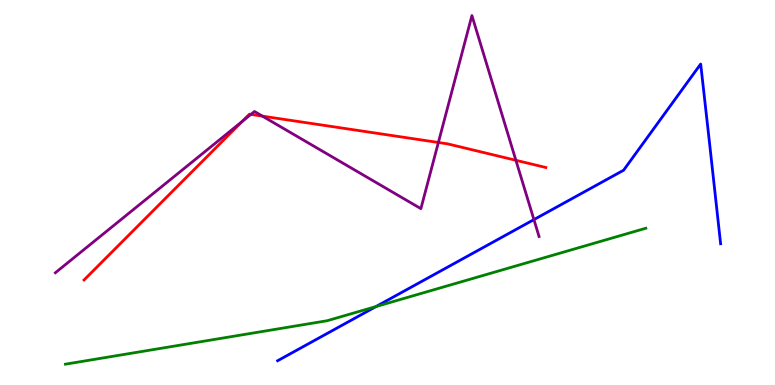[{'lines': ['blue', 'red'], 'intersections': []}, {'lines': ['green', 'red'], 'intersections': []}, {'lines': ['purple', 'red'], 'intersections': [{'x': 3.12, 'y': 6.84}, {'x': 3.24, 'y': 7.03}, {'x': 3.39, 'y': 6.98}, {'x': 5.66, 'y': 6.3}, {'x': 6.66, 'y': 5.84}]}, {'lines': ['blue', 'green'], 'intersections': [{'x': 4.85, 'y': 2.04}]}, {'lines': ['blue', 'purple'], 'intersections': [{'x': 6.89, 'y': 4.3}]}, {'lines': ['green', 'purple'], 'intersections': []}]